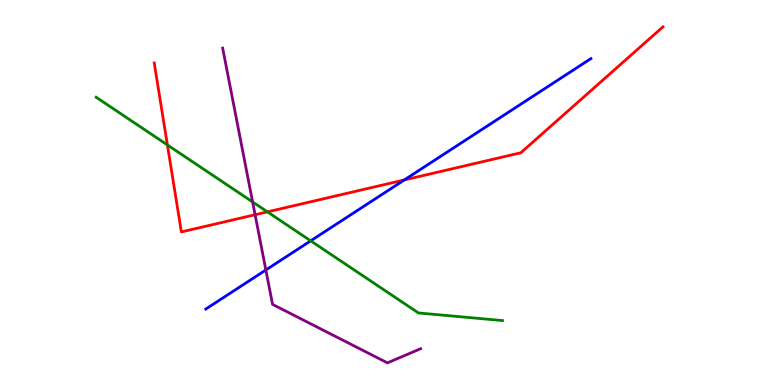[{'lines': ['blue', 'red'], 'intersections': [{'x': 5.22, 'y': 5.33}]}, {'lines': ['green', 'red'], 'intersections': [{'x': 2.16, 'y': 6.24}, {'x': 3.45, 'y': 4.5}]}, {'lines': ['purple', 'red'], 'intersections': [{'x': 3.29, 'y': 4.42}]}, {'lines': ['blue', 'green'], 'intersections': [{'x': 4.01, 'y': 3.74}]}, {'lines': ['blue', 'purple'], 'intersections': [{'x': 3.43, 'y': 2.99}]}, {'lines': ['green', 'purple'], 'intersections': [{'x': 3.26, 'y': 4.75}]}]